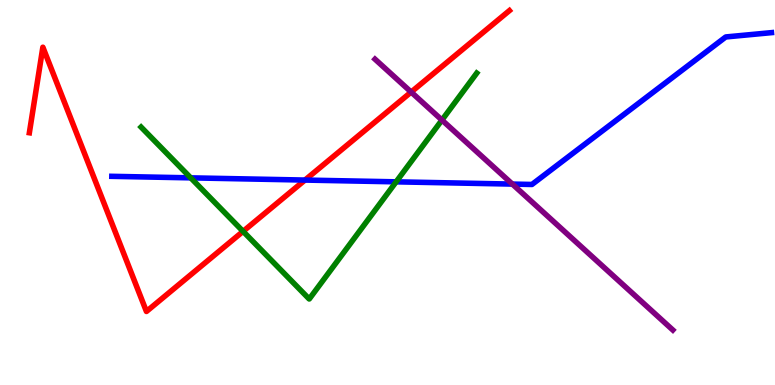[{'lines': ['blue', 'red'], 'intersections': [{'x': 3.94, 'y': 5.32}]}, {'lines': ['green', 'red'], 'intersections': [{'x': 3.14, 'y': 3.99}]}, {'lines': ['purple', 'red'], 'intersections': [{'x': 5.31, 'y': 7.61}]}, {'lines': ['blue', 'green'], 'intersections': [{'x': 2.46, 'y': 5.38}, {'x': 5.11, 'y': 5.28}]}, {'lines': ['blue', 'purple'], 'intersections': [{'x': 6.61, 'y': 5.22}]}, {'lines': ['green', 'purple'], 'intersections': [{'x': 5.7, 'y': 6.88}]}]